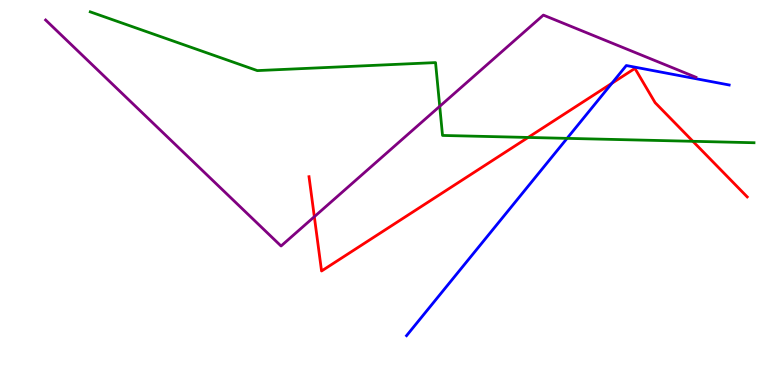[{'lines': ['blue', 'red'], 'intersections': [{'x': 7.89, 'y': 7.84}]}, {'lines': ['green', 'red'], 'intersections': [{'x': 6.81, 'y': 6.43}, {'x': 8.94, 'y': 6.33}]}, {'lines': ['purple', 'red'], 'intersections': [{'x': 4.06, 'y': 4.37}]}, {'lines': ['blue', 'green'], 'intersections': [{'x': 7.32, 'y': 6.41}]}, {'lines': ['blue', 'purple'], 'intersections': []}, {'lines': ['green', 'purple'], 'intersections': [{'x': 5.67, 'y': 7.24}]}]